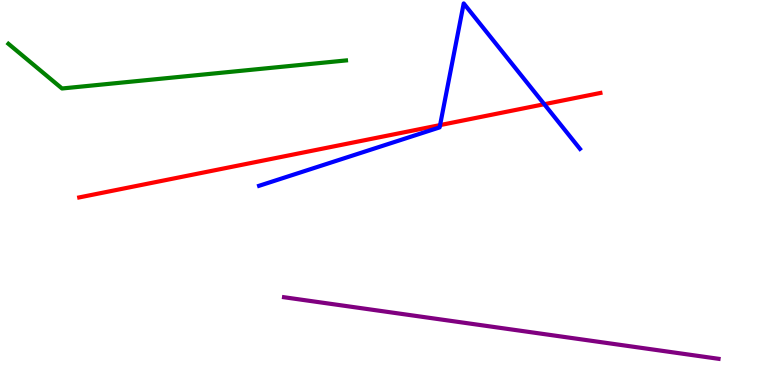[{'lines': ['blue', 'red'], 'intersections': [{'x': 5.68, 'y': 6.75}, {'x': 7.02, 'y': 7.29}]}, {'lines': ['green', 'red'], 'intersections': []}, {'lines': ['purple', 'red'], 'intersections': []}, {'lines': ['blue', 'green'], 'intersections': []}, {'lines': ['blue', 'purple'], 'intersections': []}, {'lines': ['green', 'purple'], 'intersections': []}]